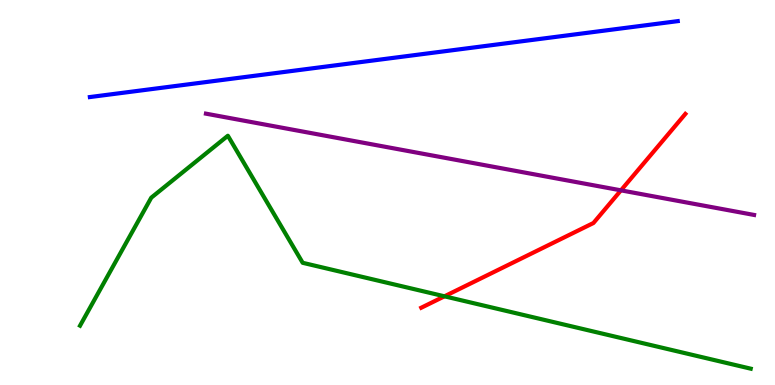[{'lines': ['blue', 'red'], 'intersections': []}, {'lines': ['green', 'red'], 'intersections': [{'x': 5.74, 'y': 2.3}]}, {'lines': ['purple', 'red'], 'intersections': [{'x': 8.01, 'y': 5.06}]}, {'lines': ['blue', 'green'], 'intersections': []}, {'lines': ['blue', 'purple'], 'intersections': []}, {'lines': ['green', 'purple'], 'intersections': []}]